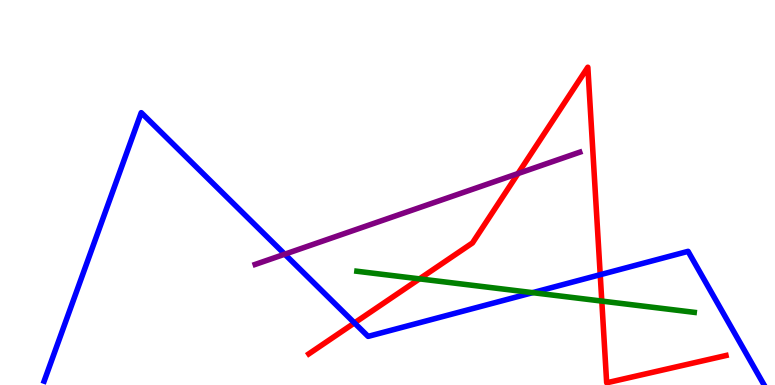[{'lines': ['blue', 'red'], 'intersections': [{'x': 4.57, 'y': 1.61}, {'x': 7.74, 'y': 2.86}]}, {'lines': ['green', 'red'], 'intersections': [{'x': 5.41, 'y': 2.76}, {'x': 7.77, 'y': 2.18}]}, {'lines': ['purple', 'red'], 'intersections': [{'x': 6.68, 'y': 5.49}]}, {'lines': ['blue', 'green'], 'intersections': [{'x': 6.87, 'y': 2.4}]}, {'lines': ['blue', 'purple'], 'intersections': [{'x': 3.67, 'y': 3.4}]}, {'lines': ['green', 'purple'], 'intersections': []}]